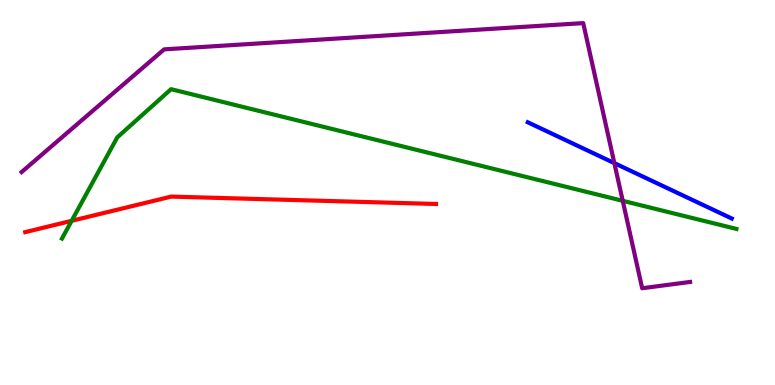[{'lines': ['blue', 'red'], 'intersections': []}, {'lines': ['green', 'red'], 'intersections': [{'x': 0.925, 'y': 4.26}]}, {'lines': ['purple', 'red'], 'intersections': []}, {'lines': ['blue', 'green'], 'intersections': []}, {'lines': ['blue', 'purple'], 'intersections': [{'x': 7.93, 'y': 5.76}]}, {'lines': ['green', 'purple'], 'intersections': [{'x': 8.04, 'y': 4.78}]}]